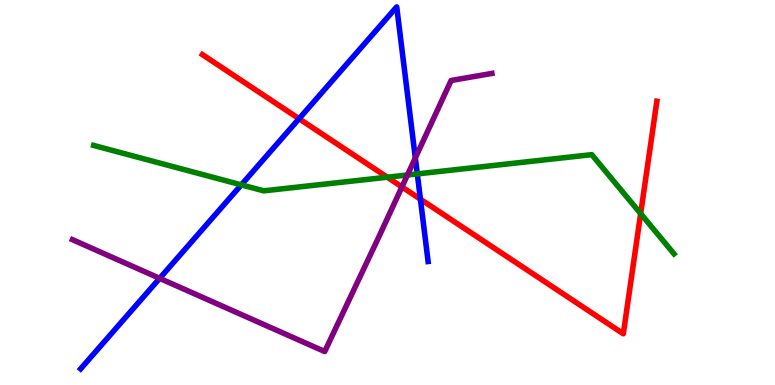[{'lines': ['blue', 'red'], 'intersections': [{'x': 3.86, 'y': 6.92}, {'x': 5.42, 'y': 4.83}]}, {'lines': ['green', 'red'], 'intersections': [{'x': 5.0, 'y': 5.4}, {'x': 8.27, 'y': 4.45}]}, {'lines': ['purple', 'red'], 'intersections': [{'x': 5.19, 'y': 5.14}]}, {'lines': ['blue', 'green'], 'intersections': [{'x': 3.11, 'y': 5.2}, {'x': 5.38, 'y': 5.48}]}, {'lines': ['blue', 'purple'], 'intersections': [{'x': 2.06, 'y': 2.77}, {'x': 5.36, 'y': 5.9}]}, {'lines': ['green', 'purple'], 'intersections': [{'x': 5.26, 'y': 5.45}]}]